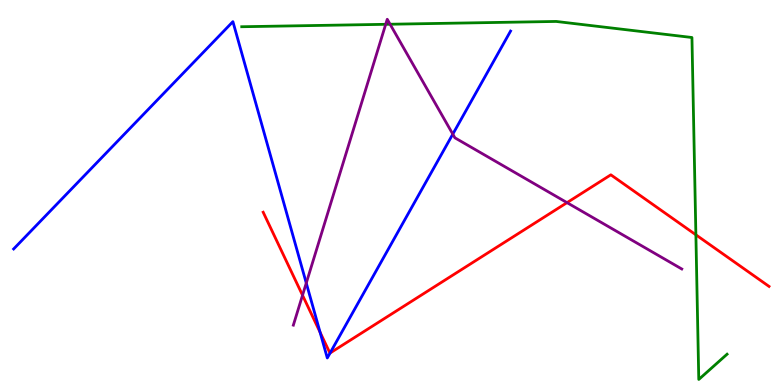[{'lines': ['blue', 'red'], 'intersections': [{'x': 4.13, 'y': 1.37}, {'x': 4.26, 'y': 0.831}]}, {'lines': ['green', 'red'], 'intersections': [{'x': 8.98, 'y': 3.9}]}, {'lines': ['purple', 'red'], 'intersections': [{'x': 3.9, 'y': 2.33}, {'x': 7.32, 'y': 4.74}]}, {'lines': ['blue', 'green'], 'intersections': []}, {'lines': ['blue', 'purple'], 'intersections': [{'x': 3.95, 'y': 2.65}, {'x': 5.84, 'y': 6.52}]}, {'lines': ['green', 'purple'], 'intersections': [{'x': 4.98, 'y': 9.37}, {'x': 5.03, 'y': 9.37}]}]